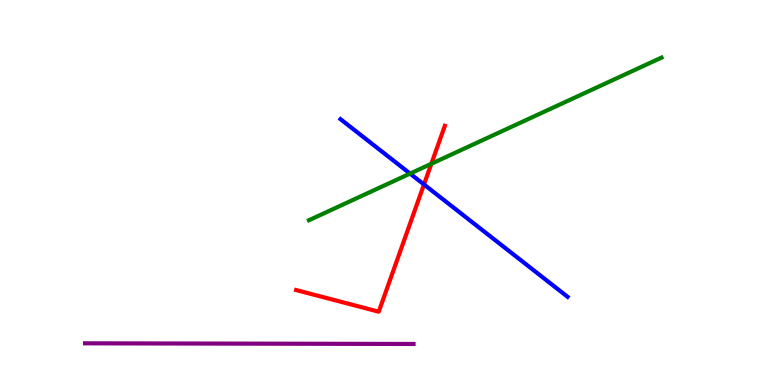[{'lines': ['blue', 'red'], 'intersections': [{'x': 5.47, 'y': 5.21}]}, {'lines': ['green', 'red'], 'intersections': [{'x': 5.57, 'y': 5.75}]}, {'lines': ['purple', 'red'], 'intersections': []}, {'lines': ['blue', 'green'], 'intersections': [{'x': 5.29, 'y': 5.49}]}, {'lines': ['blue', 'purple'], 'intersections': []}, {'lines': ['green', 'purple'], 'intersections': []}]